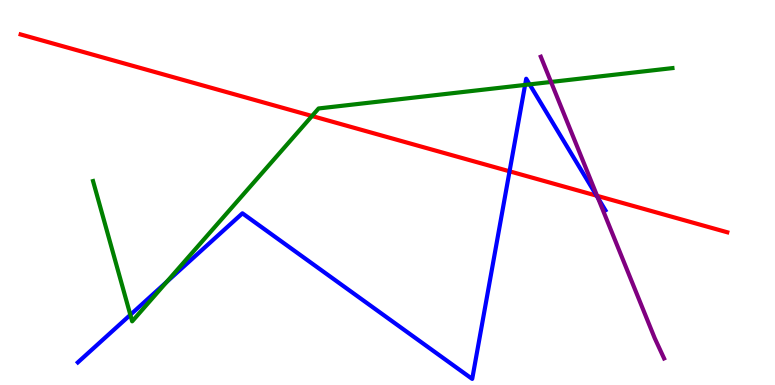[{'lines': ['blue', 'red'], 'intersections': [{'x': 6.57, 'y': 5.55}, {'x': 7.7, 'y': 4.92}]}, {'lines': ['green', 'red'], 'intersections': [{'x': 4.03, 'y': 6.99}]}, {'lines': ['purple', 'red'], 'intersections': [{'x': 7.7, 'y': 4.91}]}, {'lines': ['blue', 'green'], 'intersections': [{'x': 1.68, 'y': 1.82}, {'x': 2.15, 'y': 2.68}, {'x': 6.78, 'y': 7.79}, {'x': 6.83, 'y': 7.81}]}, {'lines': ['blue', 'purple'], 'intersections': [{'x': 7.72, 'y': 4.86}]}, {'lines': ['green', 'purple'], 'intersections': [{'x': 7.11, 'y': 7.87}]}]